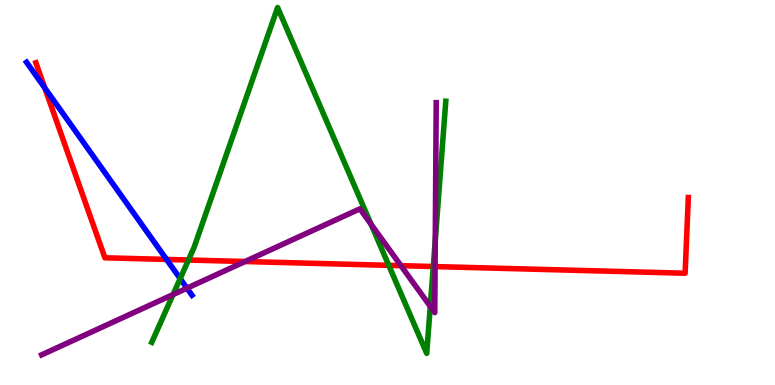[{'lines': ['blue', 'red'], 'intersections': [{'x': 0.578, 'y': 7.71}, {'x': 2.15, 'y': 3.26}]}, {'lines': ['green', 'red'], 'intersections': [{'x': 2.43, 'y': 3.25}, {'x': 5.02, 'y': 3.11}, {'x': 5.59, 'y': 3.08}]}, {'lines': ['purple', 'red'], 'intersections': [{'x': 3.16, 'y': 3.21}, {'x': 5.17, 'y': 3.1}, {'x': 5.61, 'y': 3.08}]}, {'lines': ['blue', 'green'], 'intersections': [{'x': 2.32, 'y': 2.76}]}, {'lines': ['blue', 'purple'], 'intersections': [{'x': 2.41, 'y': 2.52}]}, {'lines': ['green', 'purple'], 'intersections': [{'x': 2.23, 'y': 2.35}, {'x': 4.79, 'y': 4.18}, {'x': 5.55, 'y': 2.04}, {'x': 5.62, 'y': 3.76}]}]